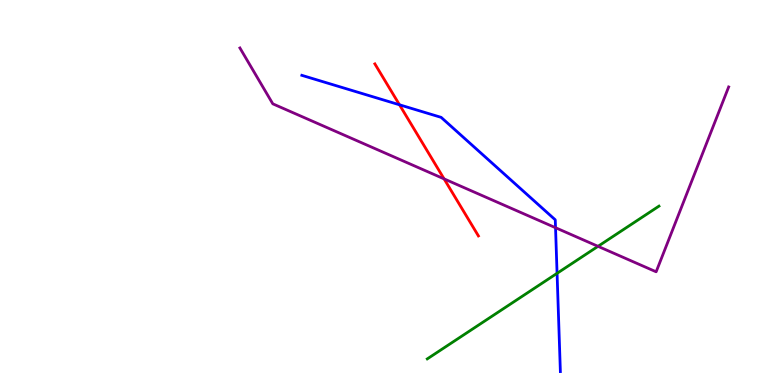[{'lines': ['blue', 'red'], 'intersections': [{'x': 5.15, 'y': 7.28}]}, {'lines': ['green', 'red'], 'intersections': []}, {'lines': ['purple', 'red'], 'intersections': [{'x': 5.73, 'y': 5.35}]}, {'lines': ['blue', 'green'], 'intersections': [{'x': 7.19, 'y': 2.9}]}, {'lines': ['blue', 'purple'], 'intersections': [{'x': 7.17, 'y': 4.09}]}, {'lines': ['green', 'purple'], 'intersections': [{'x': 7.72, 'y': 3.6}]}]